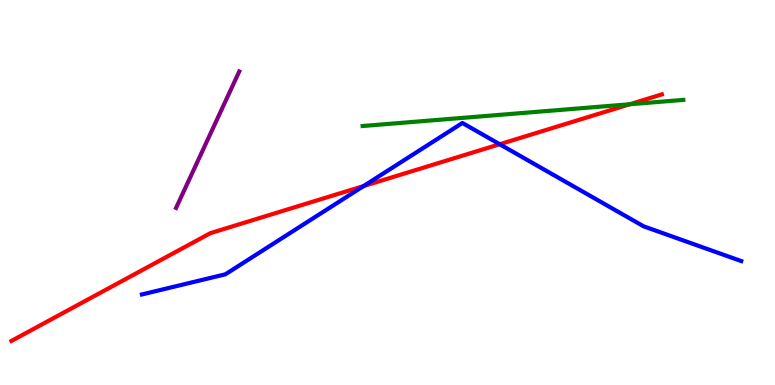[{'lines': ['blue', 'red'], 'intersections': [{'x': 4.69, 'y': 5.17}, {'x': 6.45, 'y': 6.25}]}, {'lines': ['green', 'red'], 'intersections': [{'x': 8.13, 'y': 7.29}]}, {'lines': ['purple', 'red'], 'intersections': []}, {'lines': ['blue', 'green'], 'intersections': []}, {'lines': ['blue', 'purple'], 'intersections': []}, {'lines': ['green', 'purple'], 'intersections': []}]